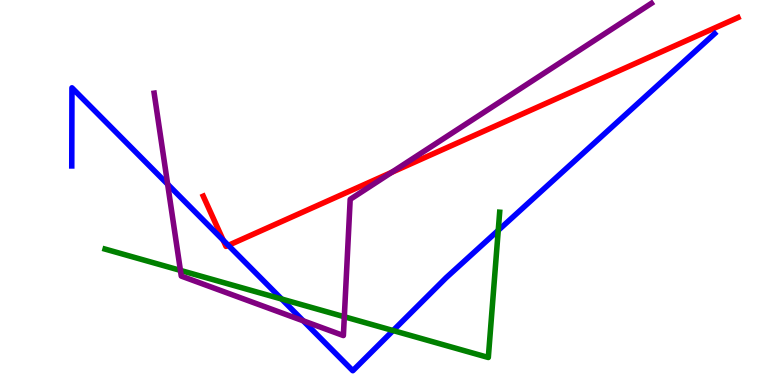[{'lines': ['blue', 'red'], 'intersections': [{'x': 2.88, 'y': 3.76}, {'x': 2.95, 'y': 3.63}]}, {'lines': ['green', 'red'], 'intersections': []}, {'lines': ['purple', 'red'], 'intersections': [{'x': 5.05, 'y': 5.52}]}, {'lines': ['blue', 'green'], 'intersections': [{'x': 3.63, 'y': 2.23}, {'x': 5.07, 'y': 1.41}, {'x': 6.43, 'y': 4.02}]}, {'lines': ['blue', 'purple'], 'intersections': [{'x': 2.16, 'y': 5.22}, {'x': 3.91, 'y': 1.67}]}, {'lines': ['green', 'purple'], 'intersections': [{'x': 2.33, 'y': 2.98}, {'x': 4.44, 'y': 1.77}]}]